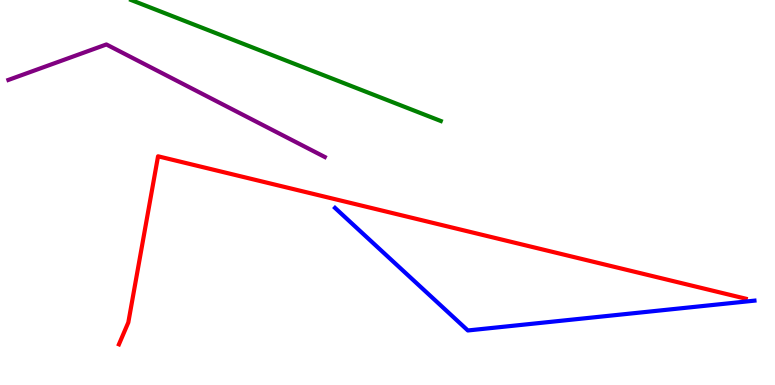[{'lines': ['blue', 'red'], 'intersections': []}, {'lines': ['green', 'red'], 'intersections': []}, {'lines': ['purple', 'red'], 'intersections': []}, {'lines': ['blue', 'green'], 'intersections': []}, {'lines': ['blue', 'purple'], 'intersections': []}, {'lines': ['green', 'purple'], 'intersections': []}]